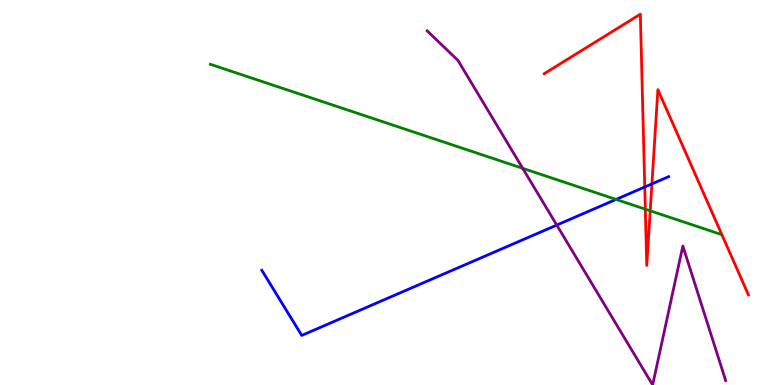[{'lines': ['blue', 'red'], 'intersections': [{'x': 8.32, 'y': 5.14}, {'x': 8.41, 'y': 5.22}]}, {'lines': ['green', 'red'], 'intersections': [{'x': 8.33, 'y': 4.57}, {'x': 8.39, 'y': 4.52}]}, {'lines': ['purple', 'red'], 'intersections': []}, {'lines': ['blue', 'green'], 'intersections': [{'x': 7.95, 'y': 4.82}]}, {'lines': ['blue', 'purple'], 'intersections': [{'x': 7.18, 'y': 4.15}]}, {'lines': ['green', 'purple'], 'intersections': [{'x': 6.74, 'y': 5.63}]}]